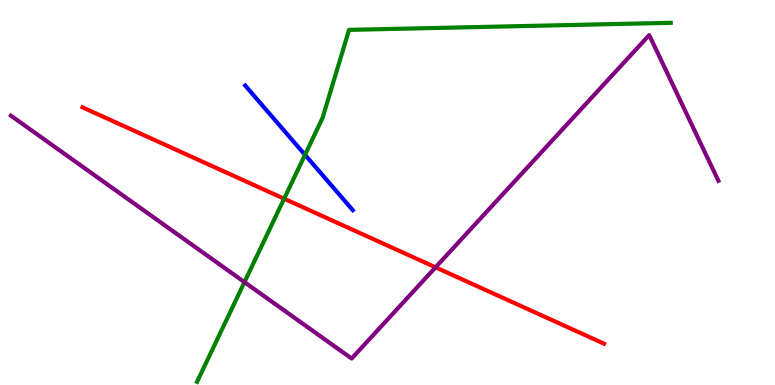[{'lines': ['blue', 'red'], 'intersections': []}, {'lines': ['green', 'red'], 'intersections': [{'x': 3.67, 'y': 4.84}]}, {'lines': ['purple', 'red'], 'intersections': [{'x': 5.62, 'y': 3.06}]}, {'lines': ['blue', 'green'], 'intersections': [{'x': 3.94, 'y': 5.98}]}, {'lines': ['blue', 'purple'], 'intersections': []}, {'lines': ['green', 'purple'], 'intersections': [{'x': 3.15, 'y': 2.67}]}]